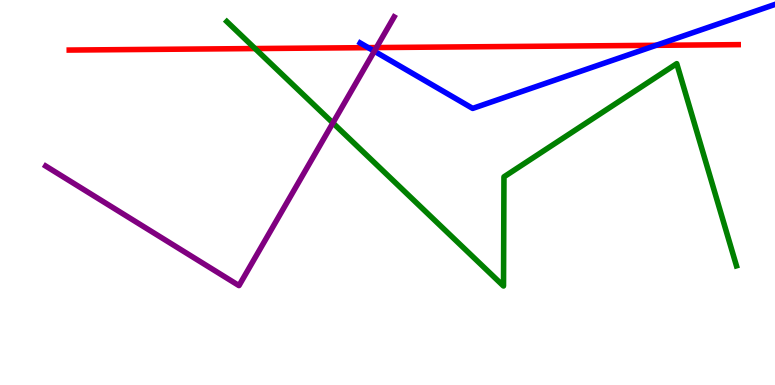[{'lines': ['blue', 'red'], 'intersections': [{'x': 4.75, 'y': 8.76}, {'x': 8.47, 'y': 8.82}]}, {'lines': ['green', 'red'], 'intersections': [{'x': 3.29, 'y': 8.74}]}, {'lines': ['purple', 'red'], 'intersections': [{'x': 4.86, 'y': 8.76}]}, {'lines': ['blue', 'green'], 'intersections': []}, {'lines': ['blue', 'purple'], 'intersections': [{'x': 4.83, 'y': 8.67}]}, {'lines': ['green', 'purple'], 'intersections': [{'x': 4.3, 'y': 6.81}]}]